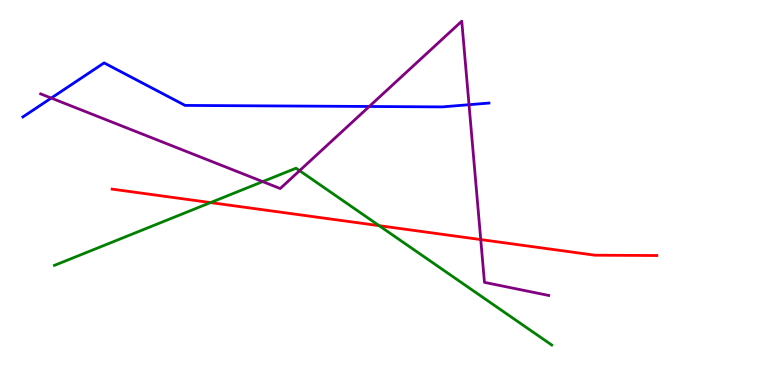[{'lines': ['blue', 'red'], 'intersections': []}, {'lines': ['green', 'red'], 'intersections': [{'x': 2.72, 'y': 4.74}, {'x': 4.89, 'y': 4.14}]}, {'lines': ['purple', 'red'], 'intersections': [{'x': 6.2, 'y': 3.78}]}, {'lines': ['blue', 'green'], 'intersections': []}, {'lines': ['blue', 'purple'], 'intersections': [{'x': 0.661, 'y': 7.45}, {'x': 4.76, 'y': 7.23}, {'x': 6.05, 'y': 7.28}]}, {'lines': ['green', 'purple'], 'intersections': [{'x': 3.39, 'y': 5.28}, {'x': 3.87, 'y': 5.57}]}]